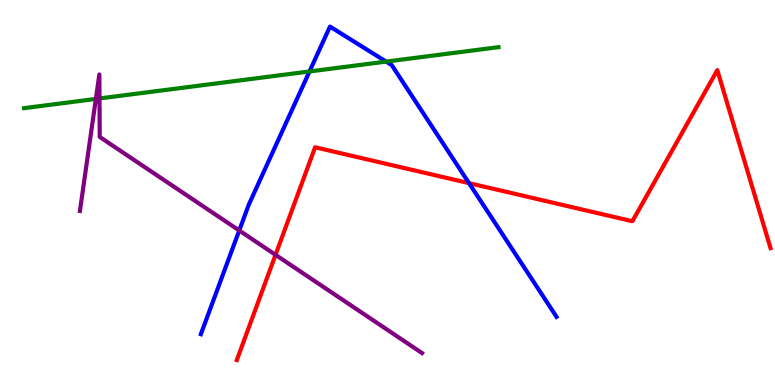[{'lines': ['blue', 'red'], 'intersections': [{'x': 6.05, 'y': 5.24}]}, {'lines': ['green', 'red'], 'intersections': []}, {'lines': ['purple', 'red'], 'intersections': [{'x': 3.56, 'y': 3.38}]}, {'lines': ['blue', 'green'], 'intersections': [{'x': 3.99, 'y': 8.14}, {'x': 4.98, 'y': 8.4}]}, {'lines': ['blue', 'purple'], 'intersections': [{'x': 3.09, 'y': 4.01}]}, {'lines': ['green', 'purple'], 'intersections': [{'x': 1.24, 'y': 7.43}, {'x': 1.28, 'y': 7.44}]}]